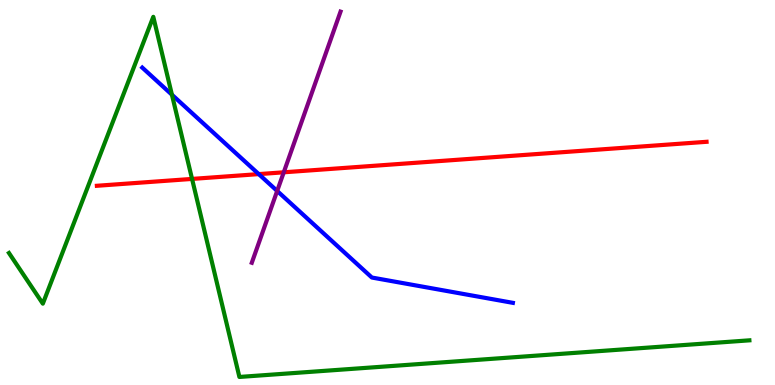[{'lines': ['blue', 'red'], 'intersections': [{'x': 3.34, 'y': 5.48}]}, {'lines': ['green', 'red'], 'intersections': [{'x': 2.48, 'y': 5.35}]}, {'lines': ['purple', 'red'], 'intersections': [{'x': 3.66, 'y': 5.52}]}, {'lines': ['blue', 'green'], 'intersections': [{'x': 2.22, 'y': 7.54}]}, {'lines': ['blue', 'purple'], 'intersections': [{'x': 3.58, 'y': 5.04}]}, {'lines': ['green', 'purple'], 'intersections': []}]